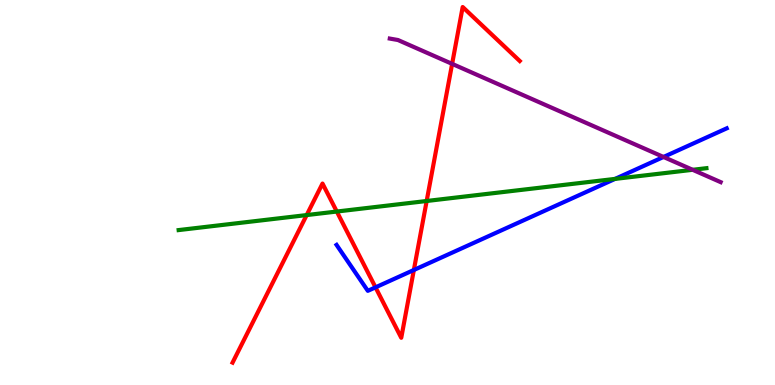[{'lines': ['blue', 'red'], 'intersections': [{'x': 4.85, 'y': 2.54}, {'x': 5.34, 'y': 2.99}]}, {'lines': ['green', 'red'], 'intersections': [{'x': 3.96, 'y': 4.41}, {'x': 4.35, 'y': 4.51}, {'x': 5.51, 'y': 4.78}]}, {'lines': ['purple', 'red'], 'intersections': [{'x': 5.83, 'y': 8.34}]}, {'lines': ['blue', 'green'], 'intersections': [{'x': 7.94, 'y': 5.35}]}, {'lines': ['blue', 'purple'], 'intersections': [{'x': 8.56, 'y': 5.92}]}, {'lines': ['green', 'purple'], 'intersections': [{'x': 8.94, 'y': 5.59}]}]